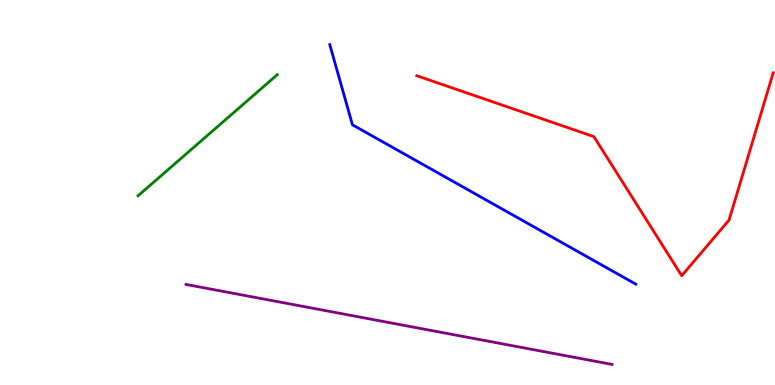[{'lines': ['blue', 'red'], 'intersections': []}, {'lines': ['green', 'red'], 'intersections': []}, {'lines': ['purple', 'red'], 'intersections': []}, {'lines': ['blue', 'green'], 'intersections': []}, {'lines': ['blue', 'purple'], 'intersections': []}, {'lines': ['green', 'purple'], 'intersections': []}]